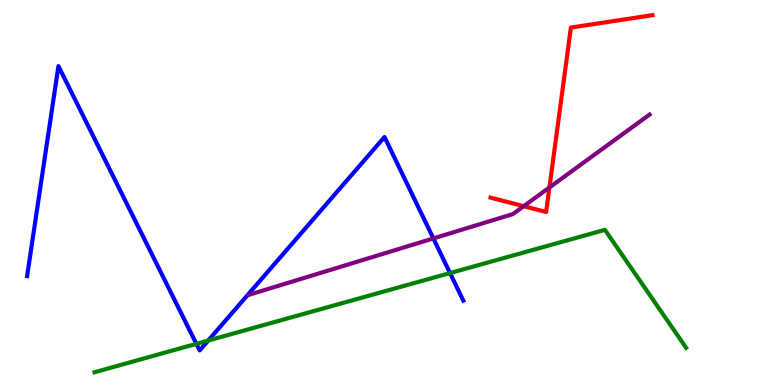[{'lines': ['blue', 'red'], 'intersections': []}, {'lines': ['green', 'red'], 'intersections': []}, {'lines': ['purple', 'red'], 'intersections': [{'x': 6.76, 'y': 4.64}, {'x': 7.09, 'y': 5.13}]}, {'lines': ['blue', 'green'], 'intersections': [{'x': 2.53, 'y': 1.07}, {'x': 2.69, 'y': 1.15}, {'x': 5.81, 'y': 2.91}]}, {'lines': ['blue', 'purple'], 'intersections': [{'x': 5.59, 'y': 3.81}]}, {'lines': ['green', 'purple'], 'intersections': []}]